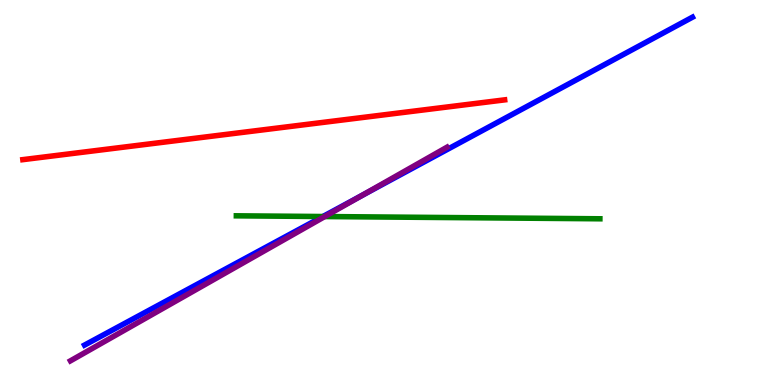[{'lines': ['blue', 'red'], 'intersections': []}, {'lines': ['green', 'red'], 'intersections': []}, {'lines': ['purple', 'red'], 'intersections': []}, {'lines': ['blue', 'green'], 'intersections': [{'x': 4.17, 'y': 4.38}]}, {'lines': ['blue', 'purple'], 'intersections': [{'x': 4.67, 'y': 4.92}]}, {'lines': ['green', 'purple'], 'intersections': [{'x': 4.19, 'y': 4.38}]}]